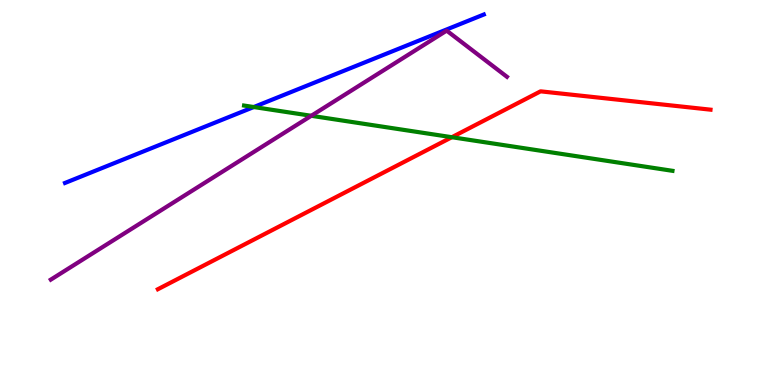[{'lines': ['blue', 'red'], 'intersections': []}, {'lines': ['green', 'red'], 'intersections': [{'x': 5.83, 'y': 6.44}]}, {'lines': ['purple', 'red'], 'intersections': []}, {'lines': ['blue', 'green'], 'intersections': [{'x': 3.27, 'y': 7.22}]}, {'lines': ['blue', 'purple'], 'intersections': []}, {'lines': ['green', 'purple'], 'intersections': [{'x': 4.02, 'y': 6.99}]}]